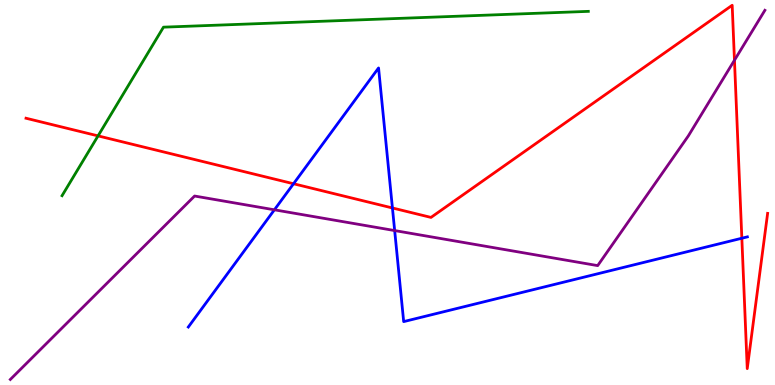[{'lines': ['blue', 'red'], 'intersections': [{'x': 3.79, 'y': 5.23}, {'x': 5.06, 'y': 4.6}, {'x': 9.57, 'y': 3.81}]}, {'lines': ['green', 'red'], 'intersections': [{'x': 1.27, 'y': 6.47}]}, {'lines': ['purple', 'red'], 'intersections': [{'x': 9.48, 'y': 8.44}]}, {'lines': ['blue', 'green'], 'intersections': []}, {'lines': ['blue', 'purple'], 'intersections': [{'x': 3.54, 'y': 4.55}, {'x': 5.09, 'y': 4.01}]}, {'lines': ['green', 'purple'], 'intersections': []}]